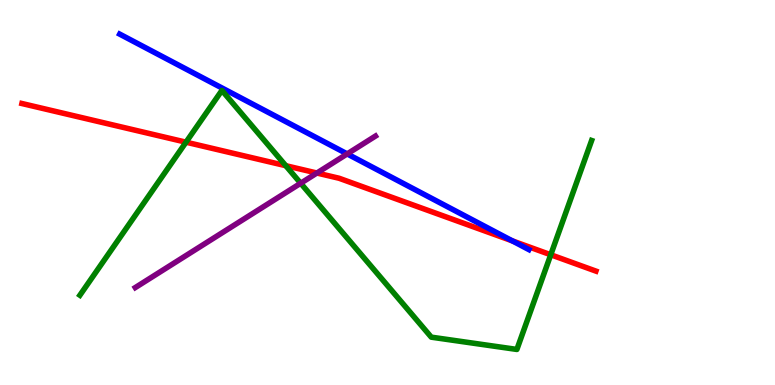[{'lines': ['blue', 'red'], 'intersections': [{'x': 6.61, 'y': 3.74}]}, {'lines': ['green', 'red'], 'intersections': [{'x': 2.4, 'y': 6.31}, {'x': 3.69, 'y': 5.7}, {'x': 7.11, 'y': 3.38}]}, {'lines': ['purple', 'red'], 'intersections': [{'x': 4.09, 'y': 5.51}]}, {'lines': ['blue', 'green'], 'intersections': []}, {'lines': ['blue', 'purple'], 'intersections': [{'x': 4.48, 'y': 6.0}]}, {'lines': ['green', 'purple'], 'intersections': [{'x': 3.88, 'y': 5.24}]}]